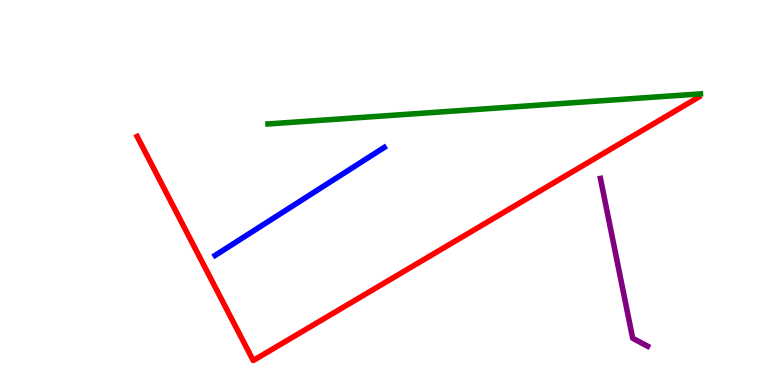[{'lines': ['blue', 'red'], 'intersections': []}, {'lines': ['green', 'red'], 'intersections': []}, {'lines': ['purple', 'red'], 'intersections': []}, {'lines': ['blue', 'green'], 'intersections': []}, {'lines': ['blue', 'purple'], 'intersections': []}, {'lines': ['green', 'purple'], 'intersections': []}]